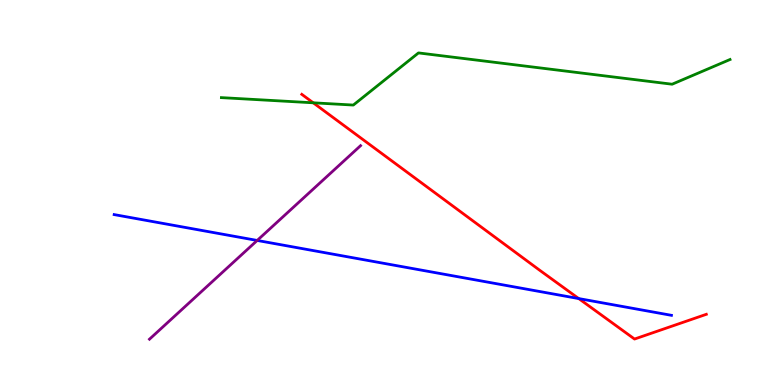[{'lines': ['blue', 'red'], 'intersections': [{'x': 7.47, 'y': 2.24}]}, {'lines': ['green', 'red'], 'intersections': [{'x': 4.04, 'y': 7.33}]}, {'lines': ['purple', 'red'], 'intersections': []}, {'lines': ['blue', 'green'], 'intersections': []}, {'lines': ['blue', 'purple'], 'intersections': [{'x': 3.32, 'y': 3.75}]}, {'lines': ['green', 'purple'], 'intersections': []}]